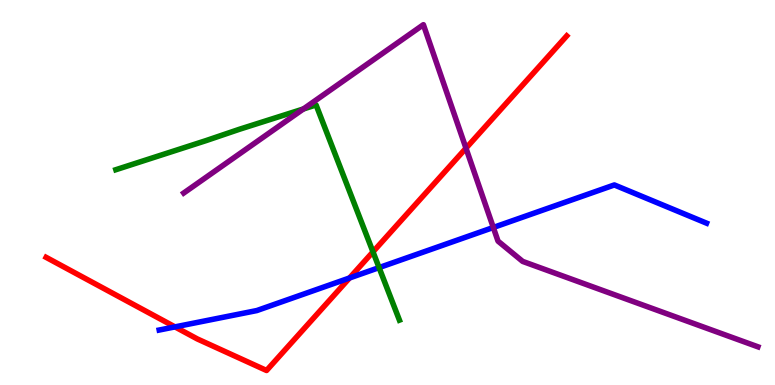[{'lines': ['blue', 'red'], 'intersections': [{'x': 2.26, 'y': 1.51}, {'x': 4.51, 'y': 2.78}]}, {'lines': ['green', 'red'], 'intersections': [{'x': 4.81, 'y': 3.46}]}, {'lines': ['purple', 'red'], 'intersections': [{'x': 6.01, 'y': 6.15}]}, {'lines': ['blue', 'green'], 'intersections': [{'x': 4.89, 'y': 3.05}]}, {'lines': ['blue', 'purple'], 'intersections': [{'x': 6.37, 'y': 4.09}]}, {'lines': ['green', 'purple'], 'intersections': [{'x': 3.91, 'y': 7.17}]}]